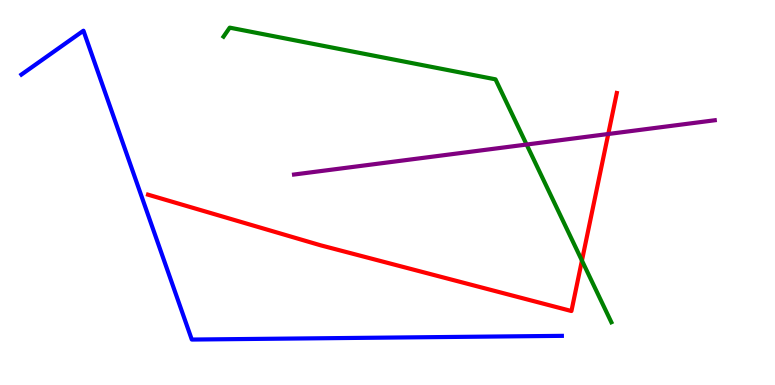[{'lines': ['blue', 'red'], 'intersections': []}, {'lines': ['green', 'red'], 'intersections': [{'x': 7.51, 'y': 3.23}]}, {'lines': ['purple', 'red'], 'intersections': [{'x': 7.85, 'y': 6.52}]}, {'lines': ['blue', 'green'], 'intersections': []}, {'lines': ['blue', 'purple'], 'intersections': []}, {'lines': ['green', 'purple'], 'intersections': [{'x': 6.79, 'y': 6.25}]}]